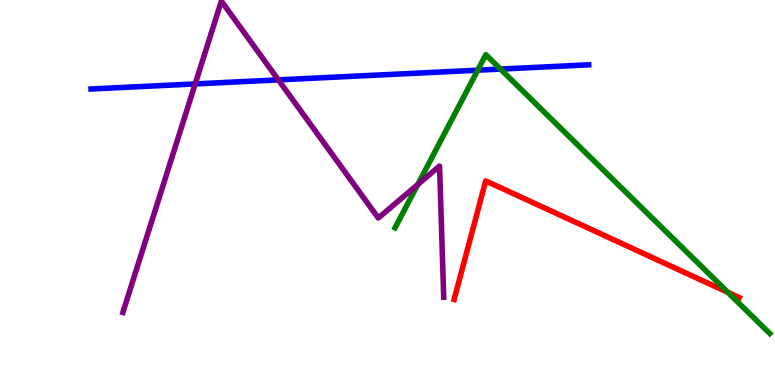[{'lines': ['blue', 'red'], 'intersections': []}, {'lines': ['green', 'red'], 'intersections': [{'x': 9.39, 'y': 2.41}]}, {'lines': ['purple', 'red'], 'intersections': []}, {'lines': ['blue', 'green'], 'intersections': [{'x': 6.16, 'y': 8.18}, {'x': 6.46, 'y': 8.21}]}, {'lines': ['blue', 'purple'], 'intersections': [{'x': 2.52, 'y': 7.82}, {'x': 3.59, 'y': 7.93}]}, {'lines': ['green', 'purple'], 'intersections': [{'x': 5.39, 'y': 5.21}]}]